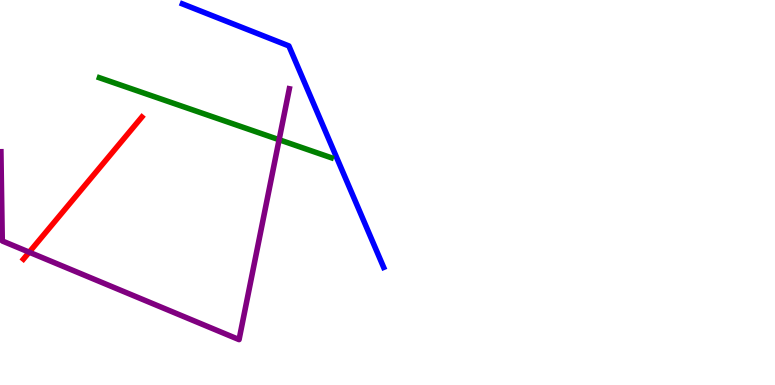[{'lines': ['blue', 'red'], 'intersections': []}, {'lines': ['green', 'red'], 'intersections': []}, {'lines': ['purple', 'red'], 'intersections': [{'x': 0.377, 'y': 3.45}]}, {'lines': ['blue', 'green'], 'intersections': []}, {'lines': ['blue', 'purple'], 'intersections': []}, {'lines': ['green', 'purple'], 'intersections': [{'x': 3.6, 'y': 6.37}]}]